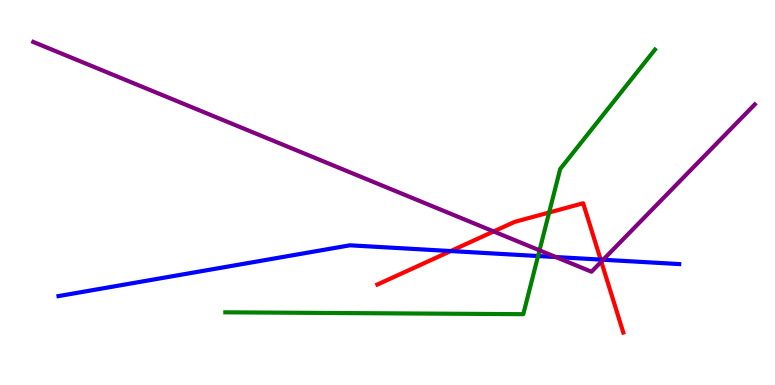[{'lines': ['blue', 'red'], 'intersections': [{'x': 5.82, 'y': 3.48}, {'x': 7.75, 'y': 3.26}]}, {'lines': ['green', 'red'], 'intersections': [{'x': 7.09, 'y': 4.48}]}, {'lines': ['purple', 'red'], 'intersections': [{'x': 6.37, 'y': 3.99}, {'x': 7.76, 'y': 3.2}]}, {'lines': ['blue', 'green'], 'intersections': [{'x': 6.94, 'y': 3.35}]}, {'lines': ['blue', 'purple'], 'intersections': [{'x': 7.17, 'y': 3.32}, {'x': 7.78, 'y': 3.25}]}, {'lines': ['green', 'purple'], 'intersections': [{'x': 6.96, 'y': 3.5}]}]